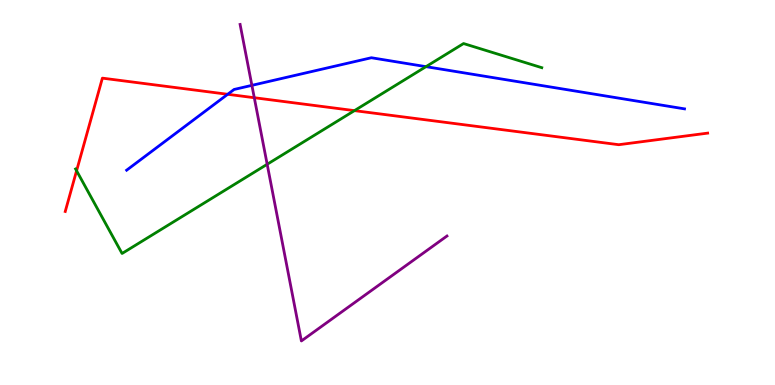[{'lines': ['blue', 'red'], 'intersections': [{'x': 2.94, 'y': 7.55}]}, {'lines': ['green', 'red'], 'intersections': [{'x': 0.988, 'y': 5.56}, {'x': 4.57, 'y': 7.13}]}, {'lines': ['purple', 'red'], 'intersections': [{'x': 3.28, 'y': 7.46}]}, {'lines': ['blue', 'green'], 'intersections': [{'x': 5.5, 'y': 8.27}]}, {'lines': ['blue', 'purple'], 'intersections': [{'x': 3.25, 'y': 7.78}]}, {'lines': ['green', 'purple'], 'intersections': [{'x': 3.45, 'y': 5.73}]}]